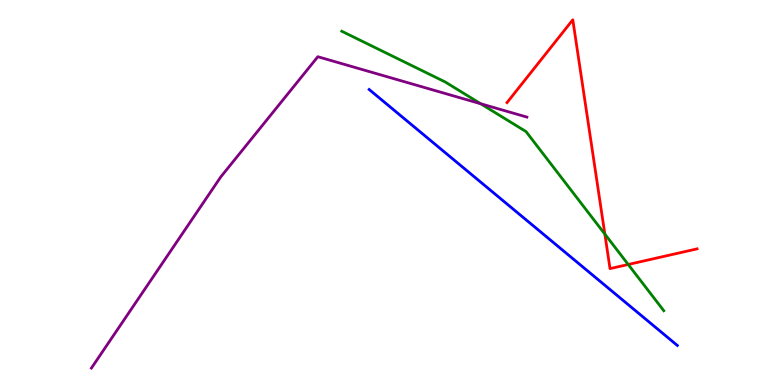[{'lines': ['blue', 'red'], 'intersections': []}, {'lines': ['green', 'red'], 'intersections': [{'x': 7.8, 'y': 3.92}, {'x': 8.11, 'y': 3.13}]}, {'lines': ['purple', 'red'], 'intersections': []}, {'lines': ['blue', 'green'], 'intersections': []}, {'lines': ['blue', 'purple'], 'intersections': []}, {'lines': ['green', 'purple'], 'intersections': [{'x': 6.2, 'y': 7.31}]}]